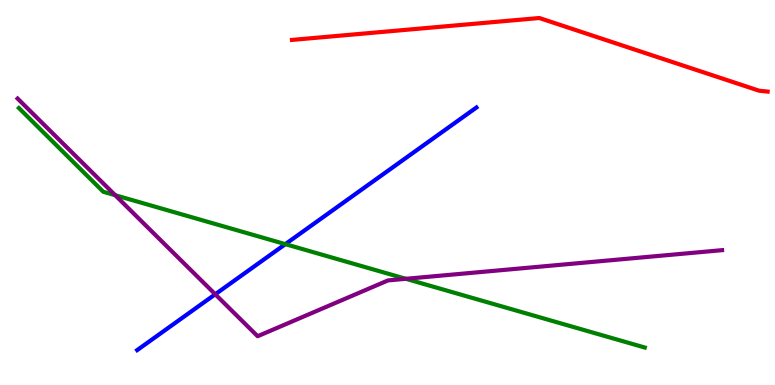[{'lines': ['blue', 'red'], 'intersections': []}, {'lines': ['green', 'red'], 'intersections': []}, {'lines': ['purple', 'red'], 'intersections': []}, {'lines': ['blue', 'green'], 'intersections': [{'x': 3.68, 'y': 3.66}]}, {'lines': ['blue', 'purple'], 'intersections': [{'x': 2.78, 'y': 2.36}]}, {'lines': ['green', 'purple'], 'intersections': [{'x': 1.49, 'y': 4.93}, {'x': 5.24, 'y': 2.76}]}]